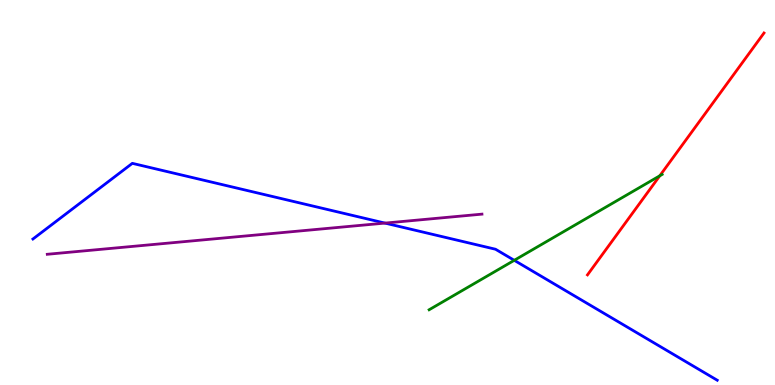[{'lines': ['blue', 'red'], 'intersections': []}, {'lines': ['green', 'red'], 'intersections': [{'x': 8.51, 'y': 5.43}]}, {'lines': ['purple', 'red'], 'intersections': []}, {'lines': ['blue', 'green'], 'intersections': [{'x': 6.64, 'y': 3.24}]}, {'lines': ['blue', 'purple'], 'intersections': [{'x': 4.97, 'y': 4.21}]}, {'lines': ['green', 'purple'], 'intersections': []}]